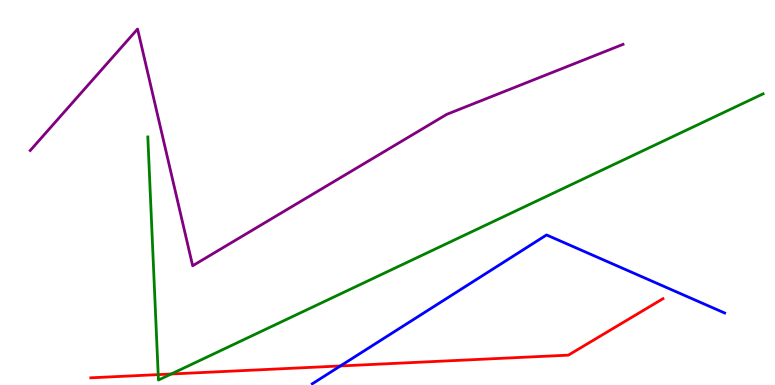[{'lines': ['blue', 'red'], 'intersections': [{'x': 4.39, 'y': 0.494}]}, {'lines': ['green', 'red'], 'intersections': [{'x': 2.04, 'y': 0.27}, {'x': 2.21, 'y': 0.286}]}, {'lines': ['purple', 'red'], 'intersections': []}, {'lines': ['blue', 'green'], 'intersections': []}, {'lines': ['blue', 'purple'], 'intersections': []}, {'lines': ['green', 'purple'], 'intersections': []}]